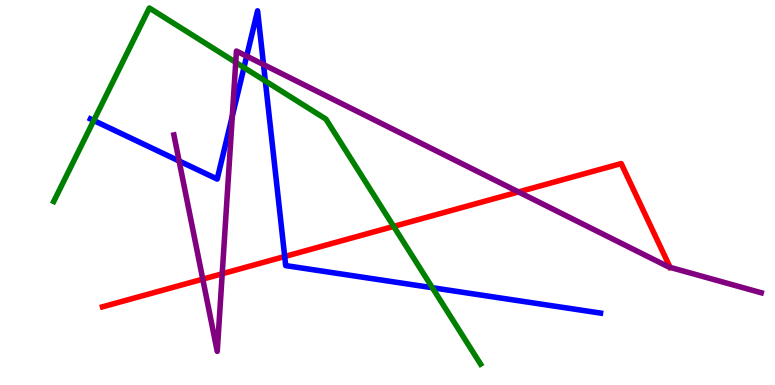[{'lines': ['blue', 'red'], 'intersections': [{'x': 3.67, 'y': 3.34}]}, {'lines': ['green', 'red'], 'intersections': [{'x': 5.08, 'y': 4.12}]}, {'lines': ['purple', 'red'], 'intersections': [{'x': 2.62, 'y': 2.75}, {'x': 2.87, 'y': 2.89}, {'x': 6.69, 'y': 5.01}, {'x': 8.65, 'y': 3.06}]}, {'lines': ['blue', 'green'], 'intersections': [{'x': 1.21, 'y': 6.87}, {'x': 3.15, 'y': 8.25}, {'x': 3.42, 'y': 7.9}, {'x': 5.58, 'y': 2.53}]}, {'lines': ['blue', 'purple'], 'intersections': [{'x': 2.31, 'y': 5.82}, {'x': 3.0, 'y': 6.98}, {'x': 3.18, 'y': 8.54}, {'x': 3.4, 'y': 8.32}]}, {'lines': ['green', 'purple'], 'intersections': [{'x': 3.04, 'y': 8.38}]}]